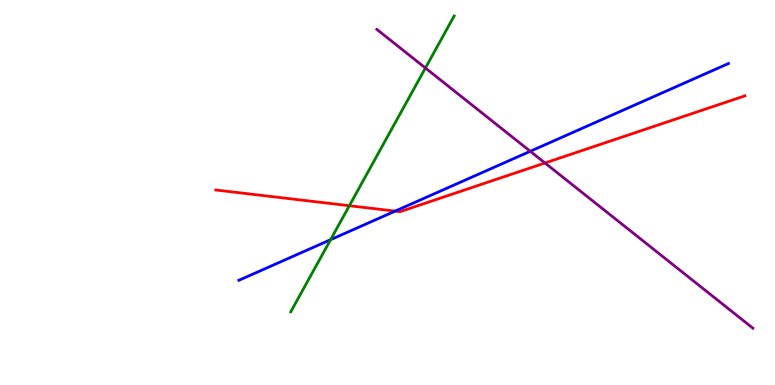[{'lines': ['blue', 'red'], 'intersections': [{'x': 5.1, 'y': 4.52}]}, {'lines': ['green', 'red'], 'intersections': [{'x': 4.51, 'y': 4.66}]}, {'lines': ['purple', 'red'], 'intersections': [{'x': 7.03, 'y': 5.77}]}, {'lines': ['blue', 'green'], 'intersections': [{'x': 4.27, 'y': 3.77}]}, {'lines': ['blue', 'purple'], 'intersections': [{'x': 6.84, 'y': 6.07}]}, {'lines': ['green', 'purple'], 'intersections': [{'x': 5.49, 'y': 8.23}]}]